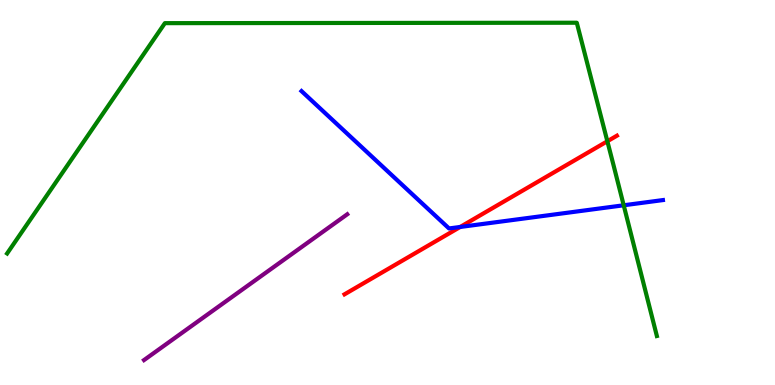[{'lines': ['blue', 'red'], 'intersections': [{'x': 5.94, 'y': 4.1}]}, {'lines': ['green', 'red'], 'intersections': [{'x': 7.84, 'y': 6.33}]}, {'lines': ['purple', 'red'], 'intersections': []}, {'lines': ['blue', 'green'], 'intersections': [{'x': 8.05, 'y': 4.67}]}, {'lines': ['blue', 'purple'], 'intersections': []}, {'lines': ['green', 'purple'], 'intersections': []}]